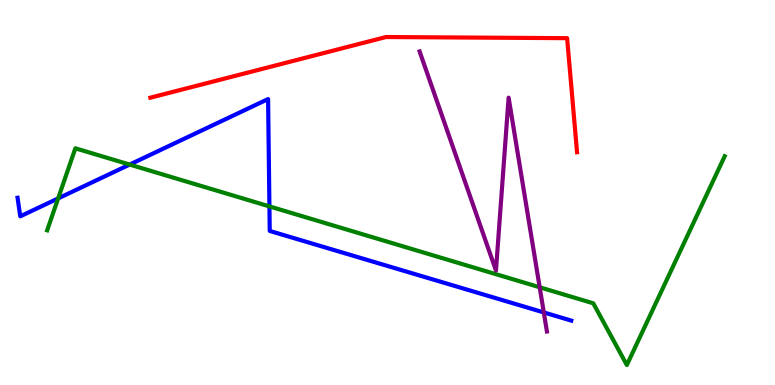[{'lines': ['blue', 'red'], 'intersections': []}, {'lines': ['green', 'red'], 'intersections': []}, {'lines': ['purple', 'red'], 'intersections': []}, {'lines': ['blue', 'green'], 'intersections': [{'x': 0.75, 'y': 4.85}, {'x': 1.67, 'y': 5.73}, {'x': 3.48, 'y': 4.64}]}, {'lines': ['blue', 'purple'], 'intersections': [{'x': 7.02, 'y': 1.88}]}, {'lines': ['green', 'purple'], 'intersections': [{'x': 6.96, 'y': 2.54}]}]